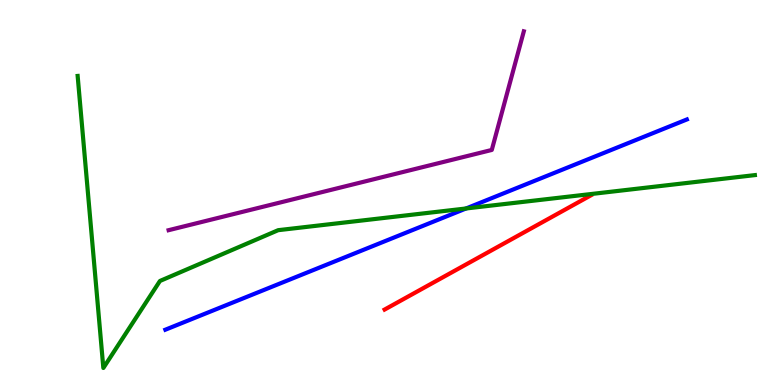[{'lines': ['blue', 'red'], 'intersections': []}, {'lines': ['green', 'red'], 'intersections': []}, {'lines': ['purple', 'red'], 'intersections': []}, {'lines': ['blue', 'green'], 'intersections': [{'x': 6.01, 'y': 4.59}]}, {'lines': ['blue', 'purple'], 'intersections': []}, {'lines': ['green', 'purple'], 'intersections': []}]